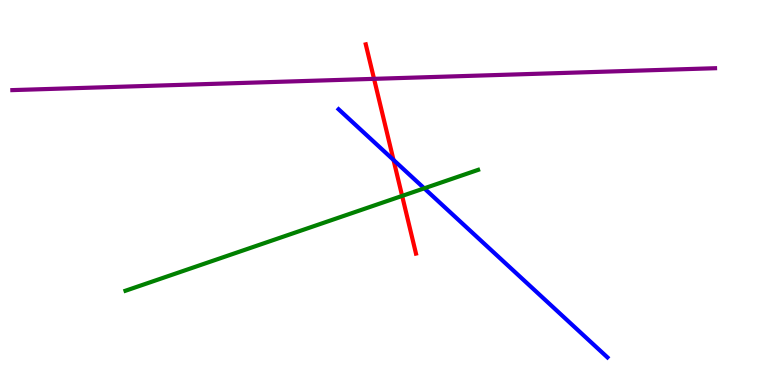[{'lines': ['blue', 'red'], 'intersections': [{'x': 5.08, 'y': 5.85}]}, {'lines': ['green', 'red'], 'intersections': [{'x': 5.19, 'y': 4.91}]}, {'lines': ['purple', 'red'], 'intersections': [{'x': 4.83, 'y': 7.95}]}, {'lines': ['blue', 'green'], 'intersections': [{'x': 5.47, 'y': 5.11}]}, {'lines': ['blue', 'purple'], 'intersections': []}, {'lines': ['green', 'purple'], 'intersections': []}]